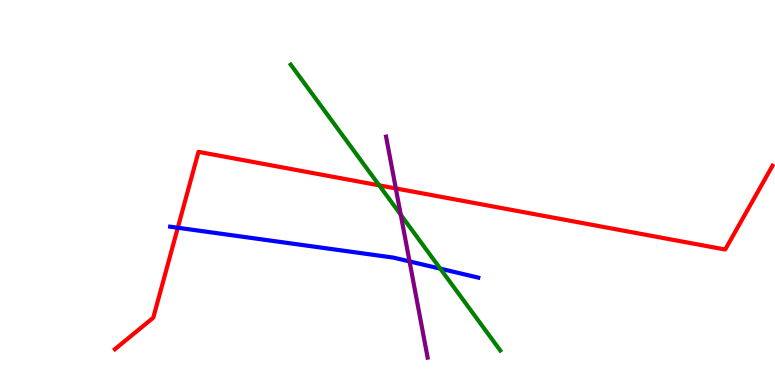[{'lines': ['blue', 'red'], 'intersections': [{'x': 2.29, 'y': 4.08}]}, {'lines': ['green', 'red'], 'intersections': [{'x': 4.89, 'y': 5.19}]}, {'lines': ['purple', 'red'], 'intersections': [{'x': 5.11, 'y': 5.11}]}, {'lines': ['blue', 'green'], 'intersections': [{'x': 5.68, 'y': 3.02}]}, {'lines': ['blue', 'purple'], 'intersections': [{'x': 5.28, 'y': 3.21}]}, {'lines': ['green', 'purple'], 'intersections': [{'x': 5.17, 'y': 4.42}]}]